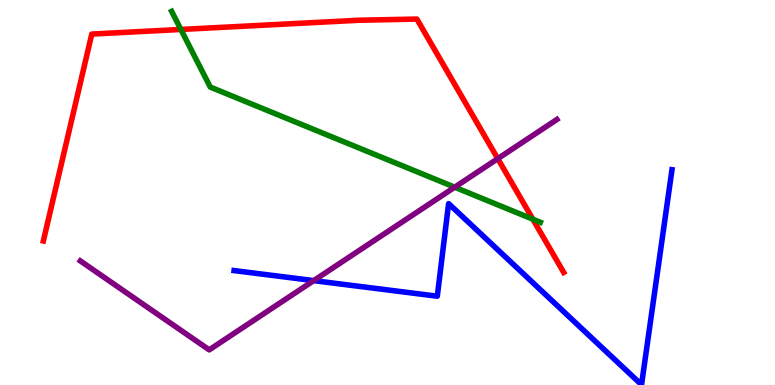[{'lines': ['blue', 'red'], 'intersections': []}, {'lines': ['green', 'red'], 'intersections': [{'x': 2.33, 'y': 9.23}, {'x': 6.88, 'y': 4.31}]}, {'lines': ['purple', 'red'], 'intersections': [{'x': 6.42, 'y': 5.88}]}, {'lines': ['blue', 'green'], 'intersections': []}, {'lines': ['blue', 'purple'], 'intersections': [{'x': 4.05, 'y': 2.71}]}, {'lines': ['green', 'purple'], 'intersections': [{'x': 5.87, 'y': 5.14}]}]